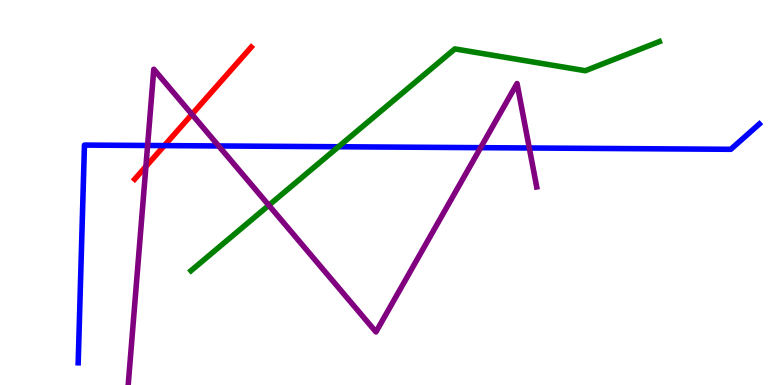[{'lines': ['blue', 'red'], 'intersections': [{'x': 2.12, 'y': 6.22}]}, {'lines': ['green', 'red'], 'intersections': []}, {'lines': ['purple', 'red'], 'intersections': [{'x': 1.88, 'y': 5.68}, {'x': 2.48, 'y': 7.03}]}, {'lines': ['blue', 'green'], 'intersections': [{'x': 4.37, 'y': 6.19}]}, {'lines': ['blue', 'purple'], 'intersections': [{'x': 1.9, 'y': 6.22}, {'x': 2.82, 'y': 6.21}, {'x': 6.2, 'y': 6.16}, {'x': 6.83, 'y': 6.16}]}, {'lines': ['green', 'purple'], 'intersections': [{'x': 3.47, 'y': 4.67}]}]